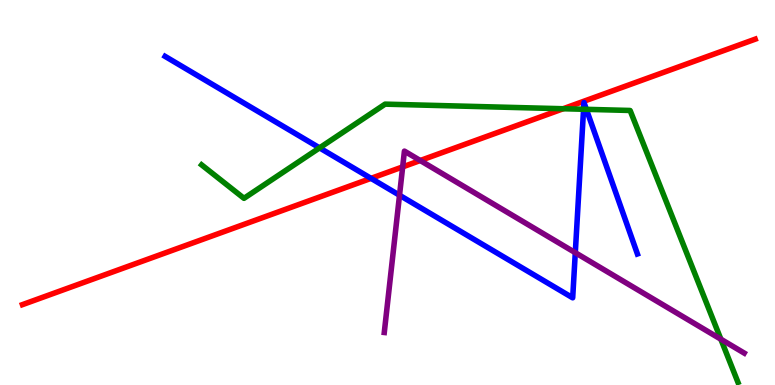[{'lines': ['blue', 'red'], 'intersections': [{'x': 4.79, 'y': 5.37}]}, {'lines': ['green', 'red'], 'intersections': [{'x': 7.27, 'y': 7.18}]}, {'lines': ['purple', 'red'], 'intersections': [{'x': 5.2, 'y': 5.67}, {'x': 5.42, 'y': 5.83}]}, {'lines': ['blue', 'green'], 'intersections': [{'x': 4.12, 'y': 6.16}, {'x': 7.53, 'y': 7.16}, {'x': 7.57, 'y': 7.16}]}, {'lines': ['blue', 'purple'], 'intersections': [{'x': 5.16, 'y': 4.93}, {'x': 7.42, 'y': 3.44}]}, {'lines': ['green', 'purple'], 'intersections': [{'x': 9.3, 'y': 1.19}]}]